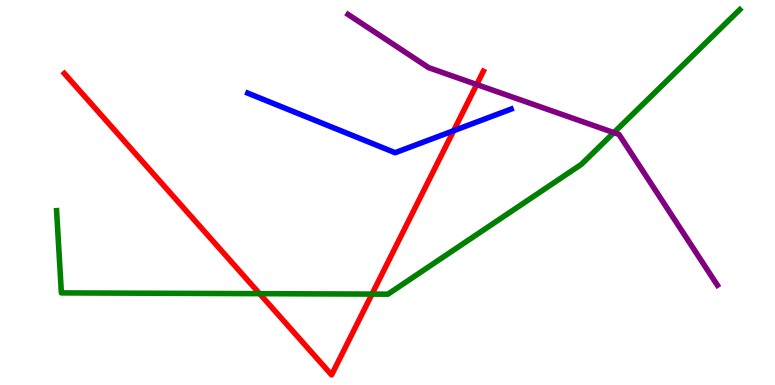[{'lines': ['blue', 'red'], 'intersections': [{'x': 5.85, 'y': 6.61}]}, {'lines': ['green', 'red'], 'intersections': [{'x': 3.35, 'y': 2.37}, {'x': 4.8, 'y': 2.36}]}, {'lines': ['purple', 'red'], 'intersections': [{'x': 6.15, 'y': 7.8}]}, {'lines': ['blue', 'green'], 'intersections': []}, {'lines': ['blue', 'purple'], 'intersections': []}, {'lines': ['green', 'purple'], 'intersections': [{'x': 7.92, 'y': 6.55}]}]